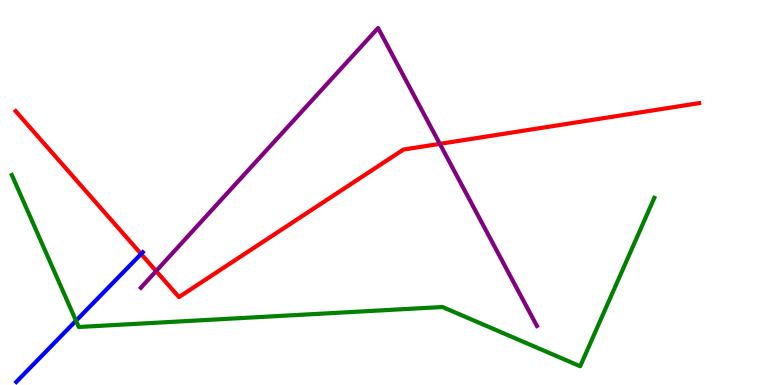[{'lines': ['blue', 'red'], 'intersections': [{'x': 1.82, 'y': 3.4}]}, {'lines': ['green', 'red'], 'intersections': []}, {'lines': ['purple', 'red'], 'intersections': [{'x': 2.01, 'y': 2.96}, {'x': 5.68, 'y': 6.26}]}, {'lines': ['blue', 'green'], 'intersections': [{'x': 0.981, 'y': 1.67}]}, {'lines': ['blue', 'purple'], 'intersections': []}, {'lines': ['green', 'purple'], 'intersections': []}]